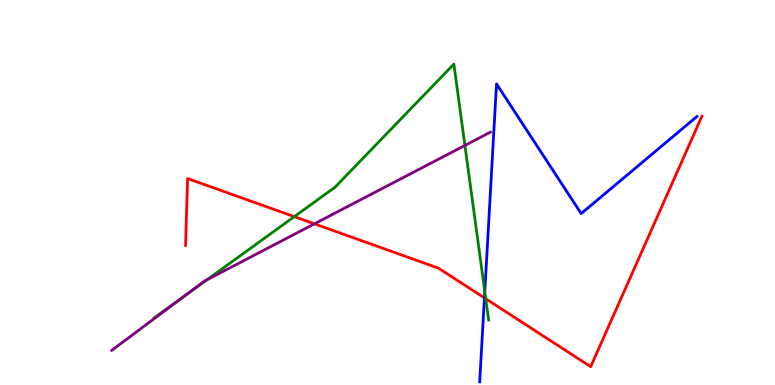[{'lines': ['blue', 'red'], 'intersections': [{'x': 6.25, 'y': 2.26}]}, {'lines': ['green', 'red'], 'intersections': [{'x': 3.8, 'y': 4.37}, {'x': 6.27, 'y': 2.24}]}, {'lines': ['purple', 'red'], 'intersections': [{'x': 4.06, 'y': 4.19}]}, {'lines': ['blue', 'green'], 'intersections': [{'x': 6.26, 'y': 2.43}]}, {'lines': ['blue', 'purple'], 'intersections': []}, {'lines': ['green', 'purple'], 'intersections': [{'x': 2.4, 'y': 2.34}, {'x': 2.67, 'y': 2.73}, {'x': 6.0, 'y': 6.22}]}]